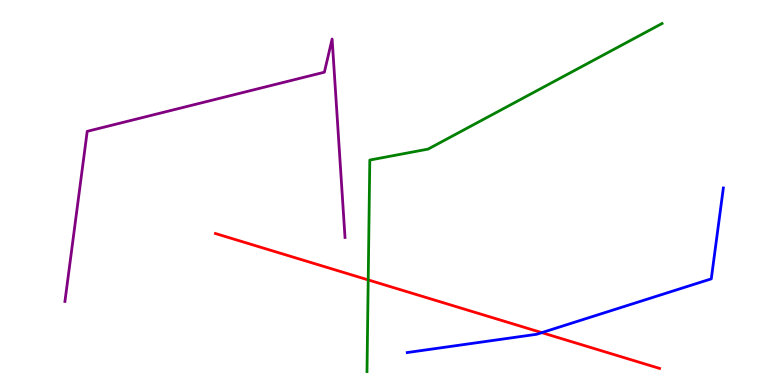[{'lines': ['blue', 'red'], 'intersections': [{'x': 6.99, 'y': 1.36}]}, {'lines': ['green', 'red'], 'intersections': [{'x': 4.75, 'y': 2.73}]}, {'lines': ['purple', 'red'], 'intersections': []}, {'lines': ['blue', 'green'], 'intersections': []}, {'lines': ['blue', 'purple'], 'intersections': []}, {'lines': ['green', 'purple'], 'intersections': []}]